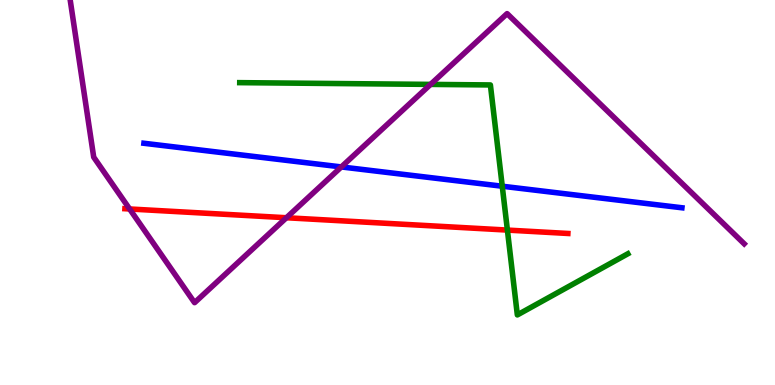[{'lines': ['blue', 'red'], 'intersections': []}, {'lines': ['green', 'red'], 'intersections': [{'x': 6.55, 'y': 4.02}]}, {'lines': ['purple', 'red'], 'intersections': [{'x': 1.67, 'y': 4.57}, {'x': 3.7, 'y': 4.34}]}, {'lines': ['blue', 'green'], 'intersections': [{'x': 6.48, 'y': 5.16}]}, {'lines': ['blue', 'purple'], 'intersections': [{'x': 4.4, 'y': 5.66}]}, {'lines': ['green', 'purple'], 'intersections': [{'x': 5.56, 'y': 7.81}]}]